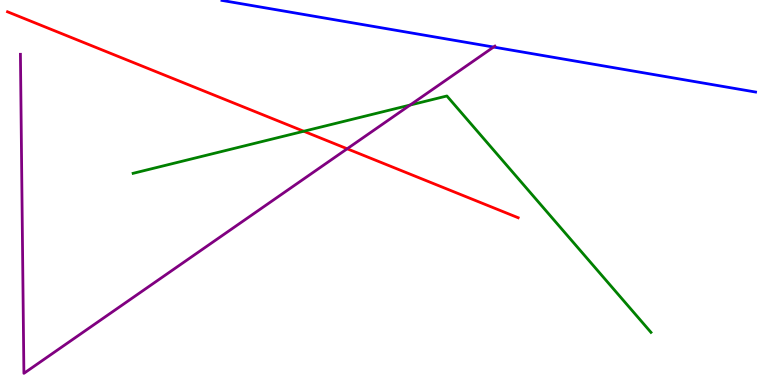[{'lines': ['blue', 'red'], 'intersections': []}, {'lines': ['green', 'red'], 'intersections': [{'x': 3.92, 'y': 6.59}]}, {'lines': ['purple', 'red'], 'intersections': [{'x': 4.48, 'y': 6.14}]}, {'lines': ['blue', 'green'], 'intersections': []}, {'lines': ['blue', 'purple'], 'intersections': [{'x': 6.37, 'y': 8.78}]}, {'lines': ['green', 'purple'], 'intersections': [{'x': 5.29, 'y': 7.27}]}]